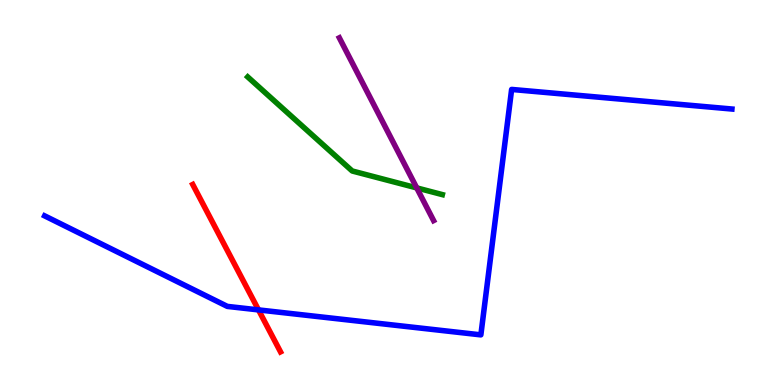[{'lines': ['blue', 'red'], 'intersections': [{'x': 3.34, 'y': 1.95}]}, {'lines': ['green', 'red'], 'intersections': []}, {'lines': ['purple', 'red'], 'intersections': []}, {'lines': ['blue', 'green'], 'intersections': []}, {'lines': ['blue', 'purple'], 'intersections': []}, {'lines': ['green', 'purple'], 'intersections': [{'x': 5.38, 'y': 5.12}]}]